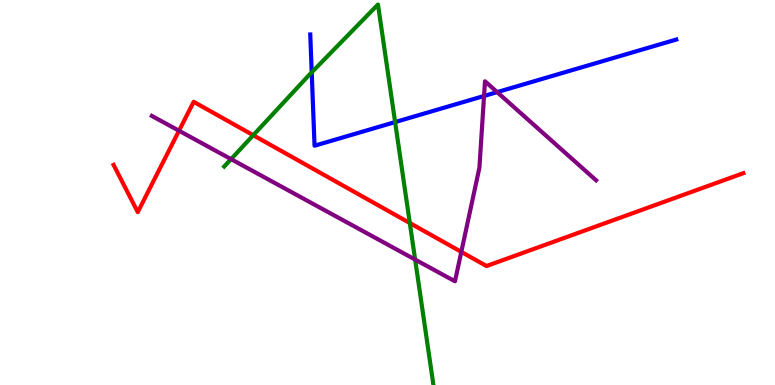[{'lines': ['blue', 'red'], 'intersections': []}, {'lines': ['green', 'red'], 'intersections': [{'x': 3.27, 'y': 6.49}, {'x': 5.29, 'y': 4.21}]}, {'lines': ['purple', 'red'], 'intersections': [{'x': 2.31, 'y': 6.6}, {'x': 5.95, 'y': 3.46}]}, {'lines': ['blue', 'green'], 'intersections': [{'x': 4.02, 'y': 8.12}, {'x': 5.1, 'y': 6.83}]}, {'lines': ['blue', 'purple'], 'intersections': [{'x': 6.25, 'y': 7.51}, {'x': 6.41, 'y': 7.61}]}, {'lines': ['green', 'purple'], 'intersections': [{'x': 2.98, 'y': 5.87}, {'x': 5.36, 'y': 3.26}]}]